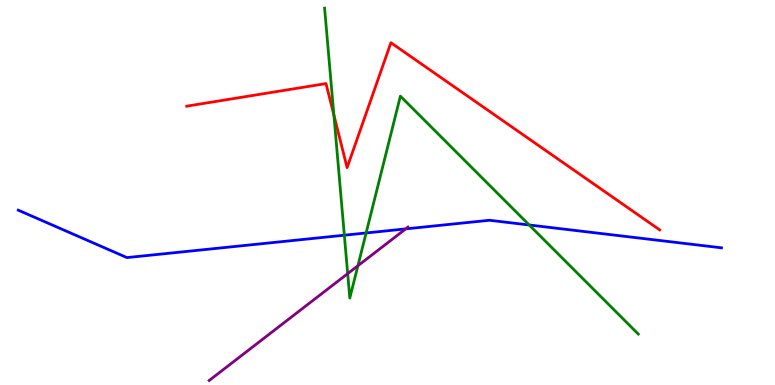[{'lines': ['blue', 'red'], 'intersections': []}, {'lines': ['green', 'red'], 'intersections': [{'x': 4.31, 'y': 7.01}]}, {'lines': ['purple', 'red'], 'intersections': []}, {'lines': ['blue', 'green'], 'intersections': [{'x': 4.44, 'y': 3.89}, {'x': 4.72, 'y': 3.95}, {'x': 6.83, 'y': 4.16}]}, {'lines': ['blue', 'purple'], 'intersections': [{'x': 5.23, 'y': 4.05}]}, {'lines': ['green', 'purple'], 'intersections': [{'x': 4.49, 'y': 2.89}, {'x': 4.62, 'y': 3.1}]}]